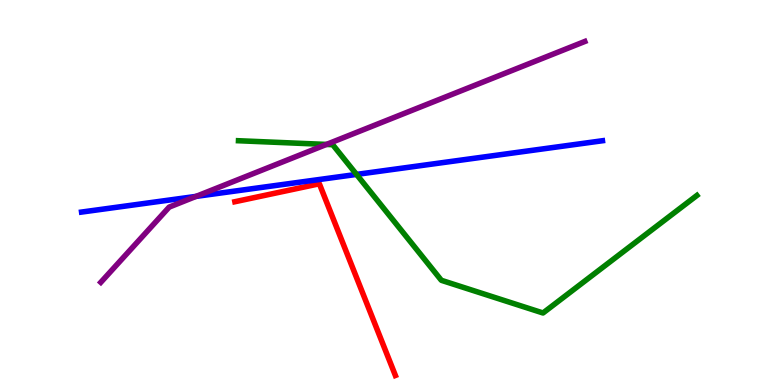[{'lines': ['blue', 'red'], 'intersections': []}, {'lines': ['green', 'red'], 'intersections': []}, {'lines': ['purple', 'red'], 'intersections': []}, {'lines': ['blue', 'green'], 'intersections': [{'x': 4.6, 'y': 5.47}]}, {'lines': ['blue', 'purple'], 'intersections': [{'x': 2.53, 'y': 4.9}]}, {'lines': ['green', 'purple'], 'intersections': [{'x': 4.21, 'y': 6.25}]}]